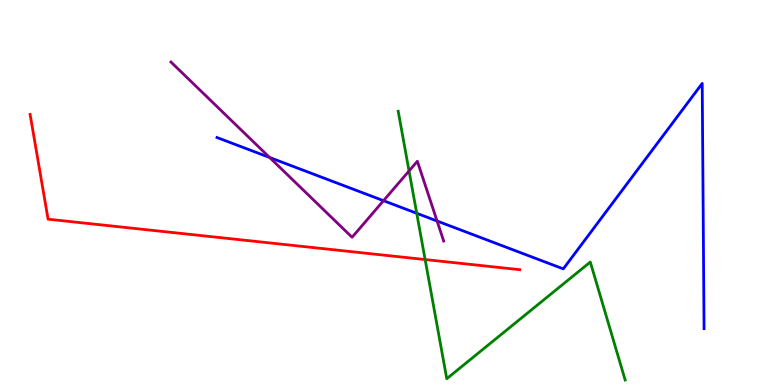[{'lines': ['blue', 'red'], 'intersections': []}, {'lines': ['green', 'red'], 'intersections': [{'x': 5.49, 'y': 3.26}]}, {'lines': ['purple', 'red'], 'intersections': []}, {'lines': ['blue', 'green'], 'intersections': [{'x': 5.38, 'y': 4.46}]}, {'lines': ['blue', 'purple'], 'intersections': [{'x': 3.48, 'y': 5.91}, {'x': 4.95, 'y': 4.79}, {'x': 5.64, 'y': 4.26}]}, {'lines': ['green', 'purple'], 'intersections': [{'x': 5.28, 'y': 5.56}]}]